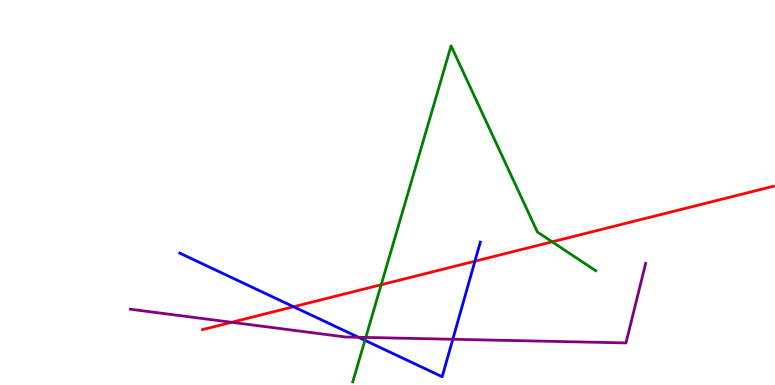[{'lines': ['blue', 'red'], 'intersections': [{'x': 3.79, 'y': 2.03}, {'x': 6.13, 'y': 3.22}]}, {'lines': ['green', 'red'], 'intersections': [{'x': 4.92, 'y': 2.6}, {'x': 7.12, 'y': 3.72}]}, {'lines': ['purple', 'red'], 'intersections': [{'x': 2.99, 'y': 1.63}]}, {'lines': ['blue', 'green'], 'intersections': [{'x': 4.71, 'y': 1.16}]}, {'lines': ['blue', 'purple'], 'intersections': [{'x': 4.62, 'y': 1.24}, {'x': 5.84, 'y': 1.19}]}, {'lines': ['green', 'purple'], 'intersections': [{'x': 4.72, 'y': 1.24}]}]